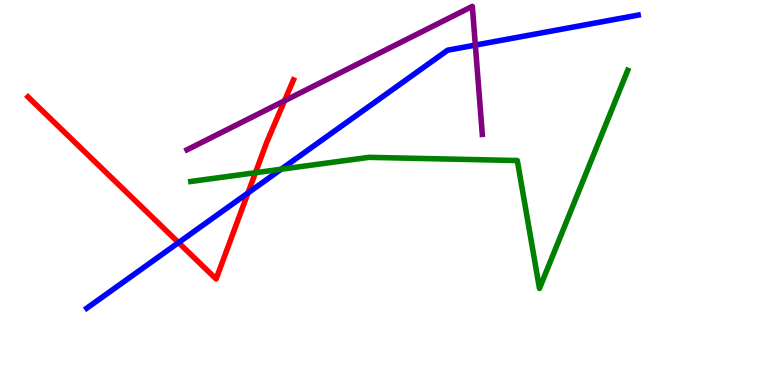[{'lines': ['blue', 'red'], 'intersections': [{'x': 2.3, 'y': 3.7}, {'x': 3.2, 'y': 4.99}]}, {'lines': ['green', 'red'], 'intersections': [{'x': 3.3, 'y': 5.51}]}, {'lines': ['purple', 'red'], 'intersections': [{'x': 3.67, 'y': 7.38}]}, {'lines': ['blue', 'green'], 'intersections': [{'x': 3.63, 'y': 5.6}]}, {'lines': ['blue', 'purple'], 'intersections': [{'x': 6.13, 'y': 8.83}]}, {'lines': ['green', 'purple'], 'intersections': []}]